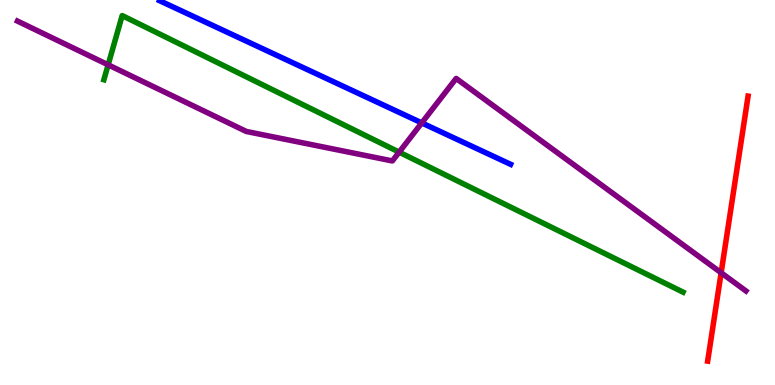[{'lines': ['blue', 'red'], 'intersections': []}, {'lines': ['green', 'red'], 'intersections': []}, {'lines': ['purple', 'red'], 'intersections': [{'x': 9.31, 'y': 2.92}]}, {'lines': ['blue', 'green'], 'intersections': []}, {'lines': ['blue', 'purple'], 'intersections': [{'x': 5.44, 'y': 6.81}]}, {'lines': ['green', 'purple'], 'intersections': [{'x': 1.4, 'y': 8.32}, {'x': 5.15, 'y': 6.05}]}]